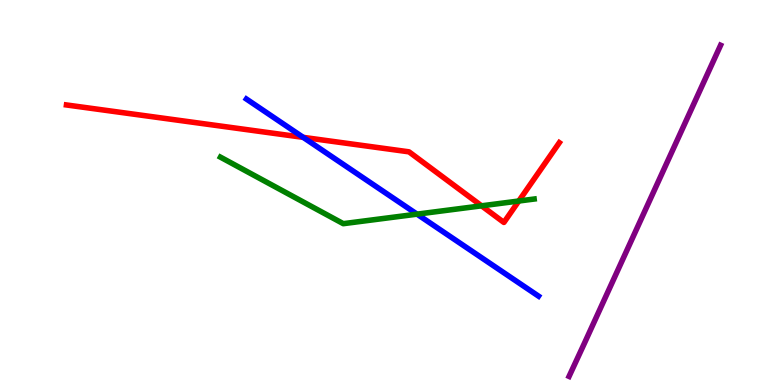[{'lines': ['blue', 'red'], 'intersections': [{'x': 3.91, 'y': 6.43}]}, {'lines': ['green', 'red'], 'intersections': [{'x': 6.21, 'y': 4.65}, {'x': 6.69, 'y': 4.78}]}, {'lines': ['purple', 'red'], 'intersections': []}, {'lines': ['blue', 'green'], 'intersections': [{'x': 5.38, 'y': 4.44}]}, {'lines': ['blue', 'purple'], 'intersections': []}, {'lines': ['green', 'purple'], 'intersections': []}]